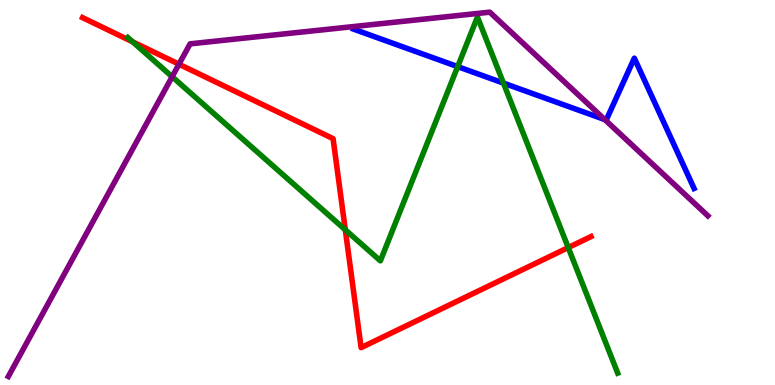[{'lines': ['blue', 'red'], 'intersections': []}, {'lines': ['green', 'red'], 'intersections': [{'x': 1.71, 'y': 8.91}, {'x': 4.46, 'y': 4.03}, {'x': 7.33, 'y': 3.57}]}, {'lines': ['purple', 'red'], 'intersections': [{'x': 2.31, 'y': 8.33}]}, {'lines': ['blue', 'green'], 'intersections': [{'x': 5.91, 'y': 8.27}, {'x': 6.5, 'y': 7.84}]}, {'lines': ['blue', 'purple'], 'intersections': [{'x': 7.8, 'y': 6.89}]}, {'lines': ['green', 'purple'], 'intersections': [{'x': 2.22, 'y': 8.01}]}]